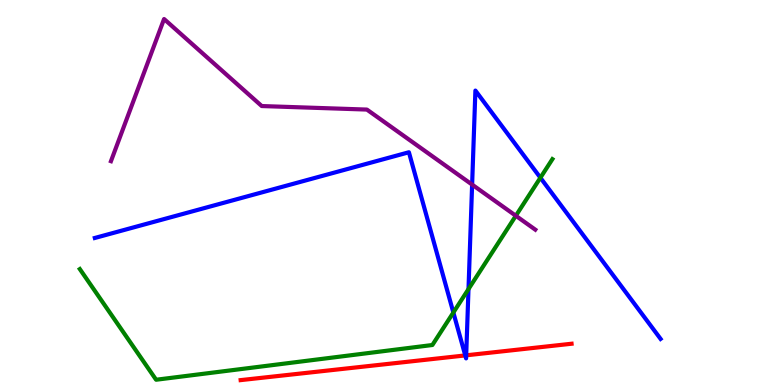[{'lines': ['blue', 'red'], 'intersections': [{'x': 6.0, 'y': 0.768}, {'x': 6.02, 'y': 0.771}]}, {'lines': ['green', 'red'], 'intersections': []}, {'lines': ['purple', 'red'], 'intersections': []}, {'lines': ['blue', 'green'], 'intersections': [{'x': 5.85, 'y': 1.88}, {'x': 6.05, 'y': 2.49}, {'x': 6.97, 'y': 5.38}]}, {'lines': ['blue', 'purple'], 'intersections': [{'x': 6.09, 'y': 5.2}]}, {'lines': ['green', 'purple'], 'intersections': [{'x': 6.66, 'y': 4.4}]}]